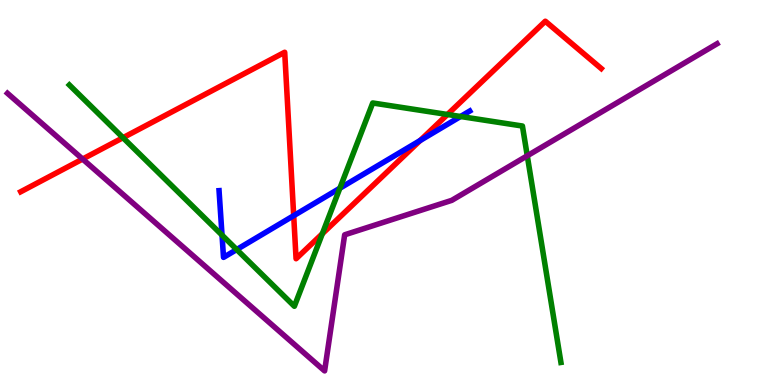[{'lines': ['blue', 'red'], 'intersections': [{'x': 3.79, 'y': 4.4}, {'x': 5.42, 'y': 6.35}]}, {'lines': ['green', 'red'], 'intersections': [{'x': 1.59, 'y': 6.42}, {'x': 4.16, 'y': 3.93}, {'x': 5.77, 'y': 7.03}]}, {'lines': ['purple', 'red'], 'intersections': [{'x': 1.07, 'y': 5.87}]}, {'lines': ['blue', 'green'], 'intersections': [{'x': 2.86, 'y': 3.89}, {'x': 3.05, 'y': 3.52}, {'x': 4.39, 'y': 5.11}, {'x': 5.94, 'y': 6.97}]}, {'lines': ['blue', 'purple'], 'intersections': []}, {'lines': ['green', 'purple'], 'intersections': [{'x': 6.8, 'y': 5.95}]}]